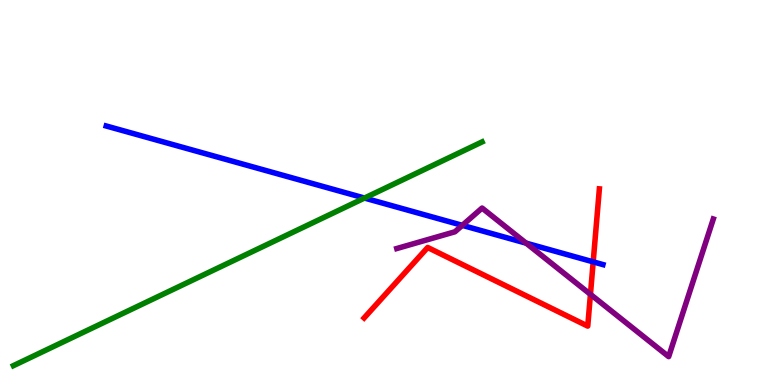[{'lines': ['blue', 'red'], 'intersections': [{'x': 7.65, 'y': 3.2}]}, {'lines': ['green', 'red'], 'intersections': []}, {'lines': ['purple', 'red'], 'intersections': [{'x': 7.62, 'y': 2.35}]}, {'lines': ['blue', 'green'], 'intersections': [{'x': 4.7, 'y': 4.86}]}, {'lines': ['blue', 'purple'], 'intersections': [{'x': 5.97, 'y': 4.15}, {'x': 6.79, 'y': 3.68}]}, {'lines': ['green', 'purple'], 'intersections': []}]